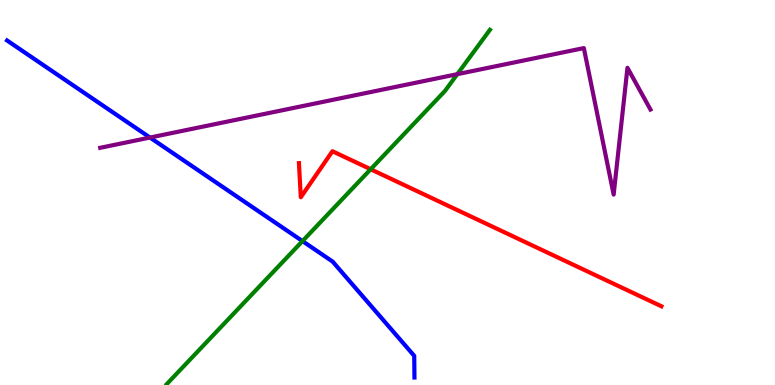[{'lines': ['blue', 'red'], 'intersections': []}, {'lines': ['green', 'red'], 'intersections': [{'x': 4.78, 'y': 5.6}]}, {'lines': ['purple', 'red'], 'intersections': []}, {'lines': ['blue', 'green'], 'intersections': [{'x': 3.9, 'y': 3.74}]}, {'lines': ['blue', 'purple'], 'intersections': [{'x': 1.94, 'y': 6.43}]}, {'lines': ['green', 'purple'], 'intersections': [{'x': 5.9, 'y': 8.07}]}]